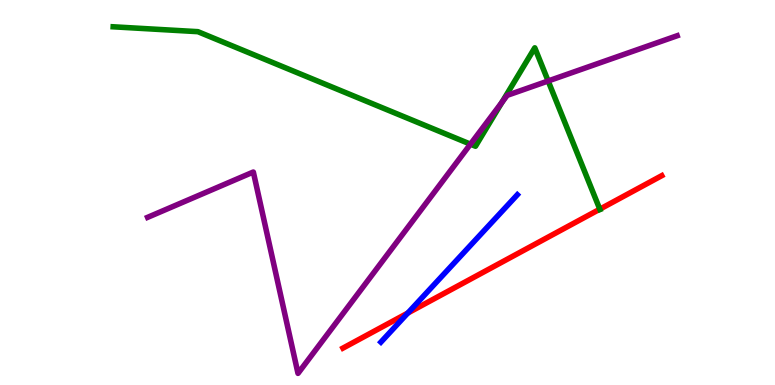[{'lines': ['blue', 'red'], 'intersections': [{'x': 5.26, 'y': 1.87}]}, {'lines': ['green', 'red'], 'intersections': [{'x': 7.74, 'y': 4.57}]}, {'lines': ['purple', 'red'], 'intersections': []}, {'lines': ['blue', 'green'], 'intersections': []}, {'lines': ['blue', 'purple'], 'intersections': []}, {'lines': ['green', 'purple'], 'intersections': [{'x': 6.07, 'y': 6.26}, {'x': 6.48, 'y': 7.34}, {'x': 7.07, 'y': 7.9}]}]